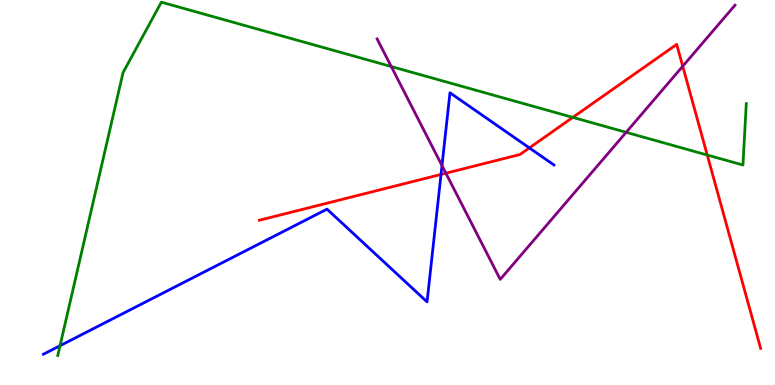[{'lines': ['blue', 'red'], 'intersections': [{'x': 5.69, 'y': 5.47}, {'x': 6.83, 'y': 6.16}]}, {'lines': ['green', 'red'], 'intersections': [{'x': 7.39, 'y': 6.95}, {'x': 9.13, 'y': 5.97}]}, {'lines': ['purple', 'red'], 'intersections': [{'x': 5.75, 'y': 5.5}, {'x': 8.81, 'y': 8.28}]}, {'lines': ['blue', 'green'], 'intersections': [{'x': 0.775, 'y': 1.02}]}, {'lines': ['blue', 'purple'], 'intersections': [{'x': 5.7, 'y': 5.7}]}, {'lines': ['green', 'purple'], 'intersections': [{'x': 5.05, 'y': 8.27}, {'x': 8.08, 'y': 6.56}]}]